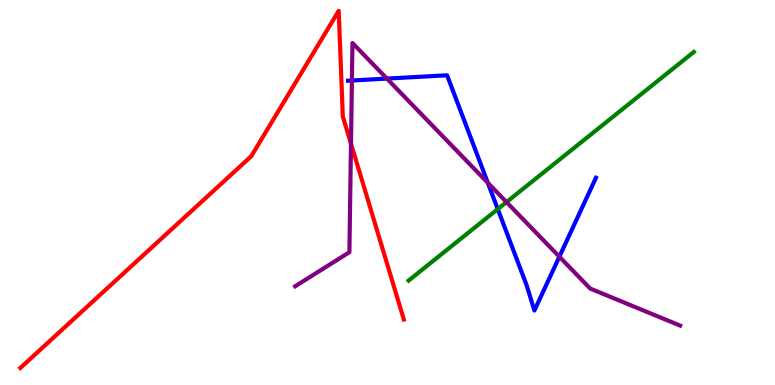[{'lines': ['blue', 'red'], 'intersections': []}, {'lines': ['green', 'red'], 'intersections': []}, {'lines': ['purple', 'red'], 'intersections': [{'x': 4.53, 'y': 6.27}]}, {'lines': ['blue', 'green'], 'intersections': [{'x': 6.42, 'y': 4.57}]}, {'lines': ['blue', 'purple'], 'intersections': [{'x': 4.54, 'y': 7.91}, {'x': 4.99, 'y': 7.96}, {'x': 6.29, 'y': 5.25}, {'x': 7.22, 'y': 3.33}]}, {'lines': ['green', 'purple'], 'intersections': [{'x': 6.54, 'y': 4.75}]}]